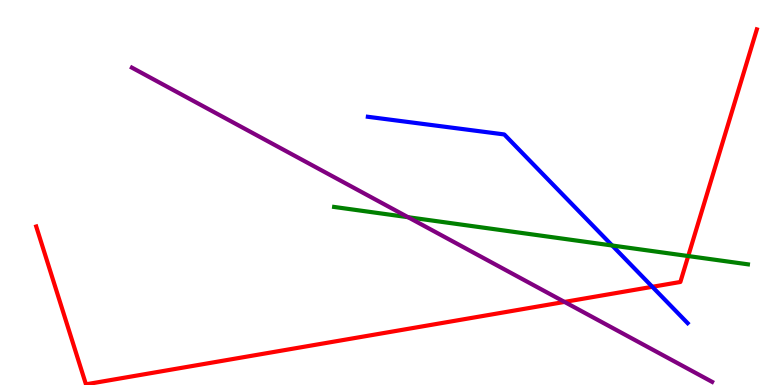[{'lines': ['blue', 'red'], 'intersections': [{'x': 8.42, 'y': 2.55}]}, {'lines': ['green', 'red'], 'intersections': [{'x': 8.88, 'y': 3.35}]}, {'lines': ['purple', 'red'], 'intersections': [{'x': 7.28, 'y': 2.16}]}, {'lines': ['blue', 'green'], 'intersections': [{'x': 7.9, 'y': 3.62}]}, {'lines': ['blue', 'purple'], 'intersections': []}, {'lines': ['green', 'purple'], 'intersections': [{'x': 5.27, 'y': 4.36}]}]